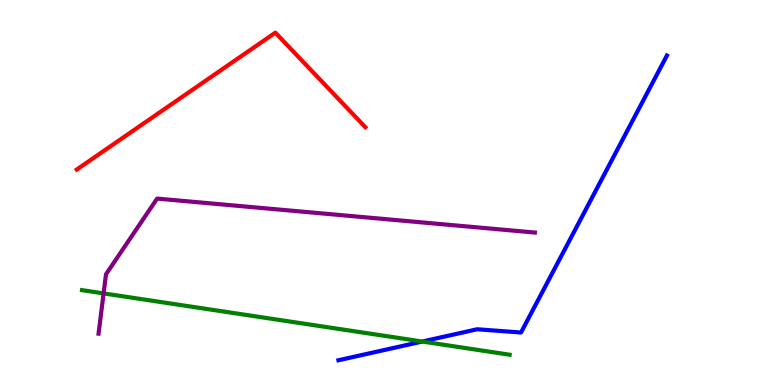[{'lines': ['blue', 'red'], 'intersections': []}, {'lines': ['green', 'red'], 'intersections': []}, {'lines': ['purple', 'red'], 'intersections': []}, {'lines': ['blue', 'green'], 'intersections': [{'x': 5.45, 'y': 1.13}]}, {'lines': ['blue', 'purple'], 'intersections': []}, {'lines': ['green', 'purple'], 'intersections': [{'x': 1.34, 'y': 2.38}]}]